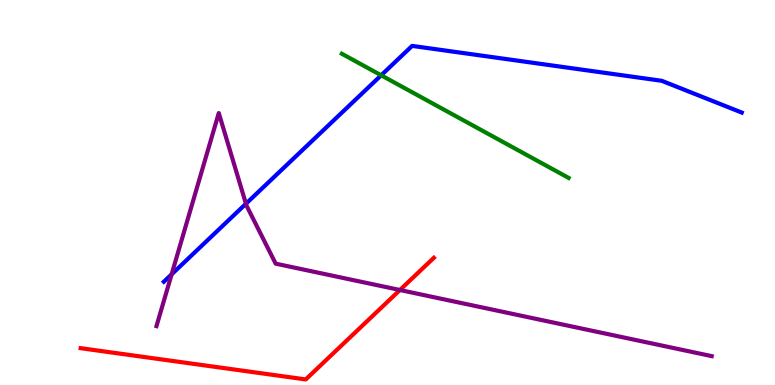[{'lines': ['blue', 'red'], 'intersections': []}, {'lines': ['green', 'red'], 'intersections': []}, {'lines': ['purple', 'red'], 'intersections': [{'x': 5.16, 'y': 2.47}]}, {'lines': ['blue', 'green'], 'intersections': [{'x': 4.92, 'y': 8.04}]}, {'lines': ['blue', 'purple'], 'intersections': [{'x': 2.21, 'y': 2.87}, {'x': 3.17, 'y': 4.71}]}, {'lines': ['green', 'purple'], 'intersections': []}]